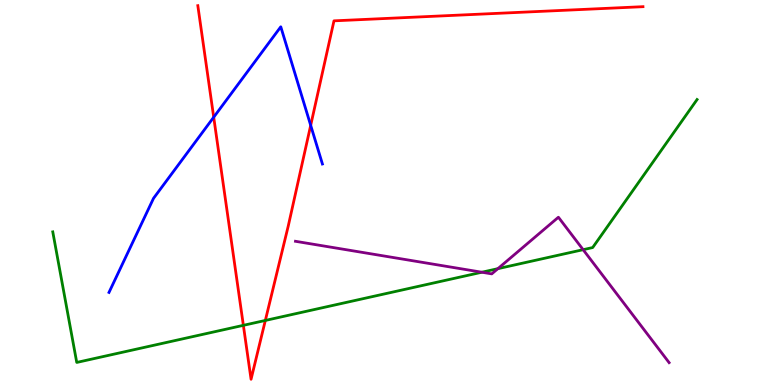[{'lines': ['blue', 'red'], 'intersections': [{'x': 2.76, 'y': 6.96}, {'x': 4.01, 'y': 6.74}]}, {'lines': ['green', 'red'], 'intersections': [{'x': 3.14, 'y': 1.55}, {'x': 3.42, 'y': 1.68}]}, {'lines': ['purple', 'red'], 'intersections': []}, {'lines': ['blue', 'green'], 'intersections': []}, {'lines': ['blue', 'purple'], 'intersections': []}, {'lines': ['green', 'purple'], 'intersections': [{'x': 6.22, 'y': 2.93}, {'x': 6.42, 'y': 3.02}, {'x': 7.52, 'y': 3.51}]}]